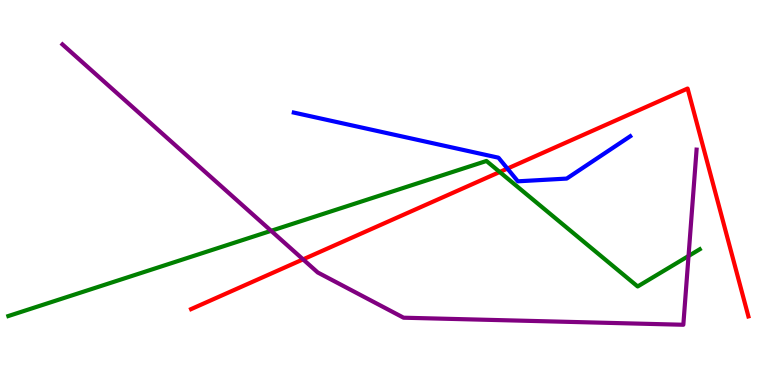[{'lines': ['blue', 'red'], 'intersections': [{'x': 6.55, 'y': 5.62}]}, {'lines': ['green', 'red'], 'intersections': [{'x': 6.45, 'y': 5.53}]}, {'lines': ['purple', 'red'], 'intersections': [{'x': 3.91, 'y': 3.26}]}, {'lines': ['blue', 'green'], 'intersections': []}, {'lines': ['blue', 'purple'], 'intersections': []}, {'lines': ['green', 'purple'], 'intersections': [{'x': 3.5, 'y': 4.0}, {'x': 8.88, 'y': 3.35}]}]